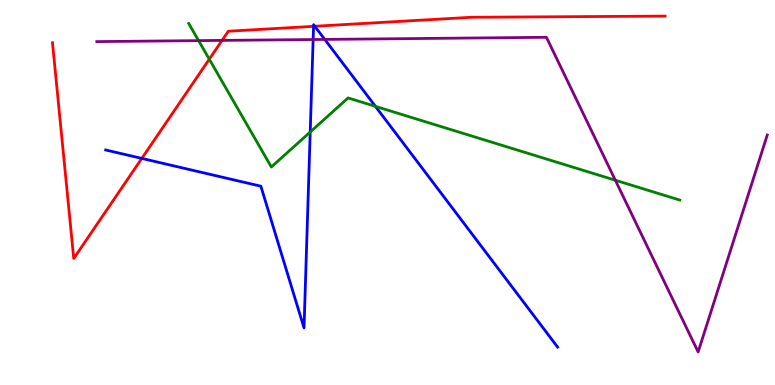[{'lines': ['blue', 'red'], 'intersections': [{'x': 1.83, 'y': 5.89}, {'x': 4.05, 'y': 9.32}, {'x': 4.06, 'y': 9.32}]}, {'lines': ['green', 'red'], 'intersections': [{'x': 2.7, 'y': 8.46}]}, {'lines': ['purple', 'red'], 'intersections': [{'x': 2.87, 'y': 8.95}]}, {'lines': ['blue', 'green'], 'intersections': [{'x': 4.0, 'y': 6.57}, {'x': 4.84, 'y': 7.24}]}, {'lines': ['blue', 'purple'], 'intersections': [{'x': 4.04, 'y': 8.97}, {'x': 4.19, 'y': 8.98}]}, {'lines': ['green', 'purple'], 'intersections': [{'x': 2.56, 'y': 8.94}, {'x': 7.94, 'y': 5.32}]}]